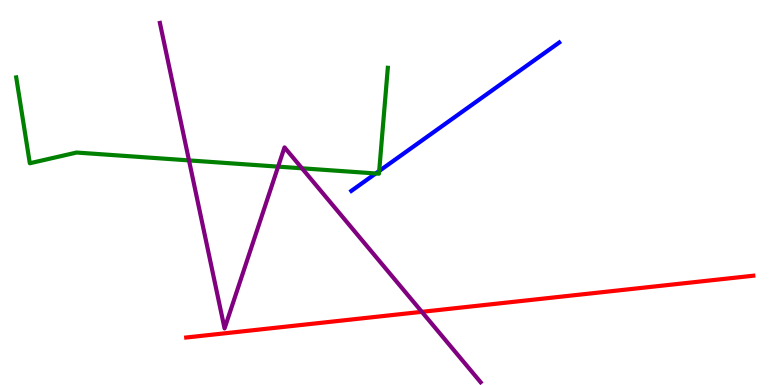[{'lines': ['blue', 'red'], 'intersections': []}, {'lines': ['green', 'red'], 'intersections': []}, {'lines': ['purple', 'red'], 'intersections': [{'x': 5.44, 'y': 1.9}]}, {'lines': ['blue', 'green'], 'intersections': [{'x': 4.85, 'y': 5.49}, {'x': 4.89, 'y': 5.56}]}, {'lines': ['blue', 'purple'], 'intersections': []}, {'lines': ['green', 'purple'], 'intersections': [{'x': 2.44, 'y': 5.83}, {'x': 3.59, 'y': 5.67}, {'x': 3.9, 'y': 5.63}]}]